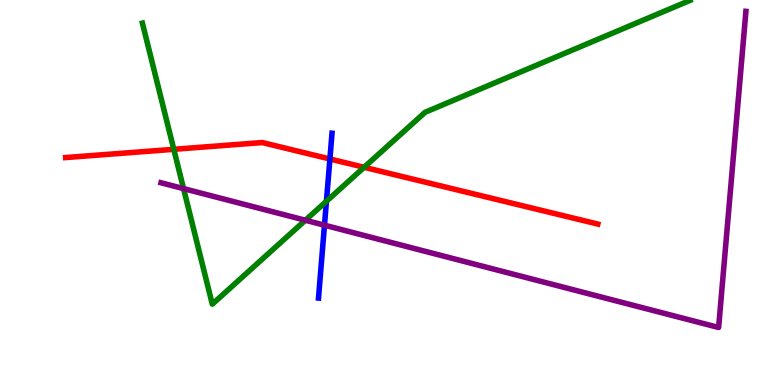[{'lines': ['blue', 'red'], 'intersections': [{'x': 4.26, 'y': 5.87}]}, {'lines': ['green', 'red'], 'intersections': [{'x': 2.24, 'y': 6.12}, {'x': 4.7, 'y': 5.65}]}, {'lines': ['purple', 'red'], 'intersections': []}, {'lines': ['blue', 'green'], 'intersections': [{'x': 4.21, 'y': 4.77}]}, {'lines': ['blue', 'purple'], 'intersections': [{'x': 4.19, 'y': 4.15}]}, {'lines': ['green', 'purple'], 'intersections': [{'x': 2.37, 'y': 5.1}, {'x': 3.94, 'y': 4.28}]}]